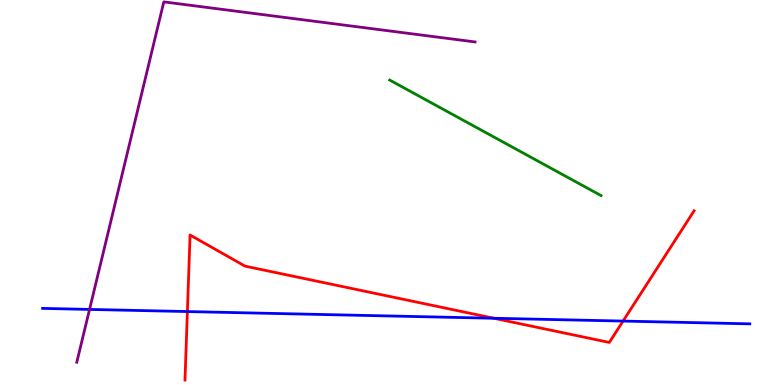[{'lines': ['blue', 'red'], 'intersections': [{'x': 2.42, 'y': 1.91}, {'x': 6.37, 'y': 1.73}, {'x': 8.04, 'y': 1.66}]}, {'lines': ['green', 'red'], 'intersections': []}, {'lines': ['purple', 'red'], 'intersections': []}, {'lines': ['blue', 'green'], 'intersections': []}, {'lines': ['blue', 'purple'], 'intersections': [{'x': 1.16, 'y': 1.96}]}, {'lines': ['green', 'purple'], 'intersections': []}]